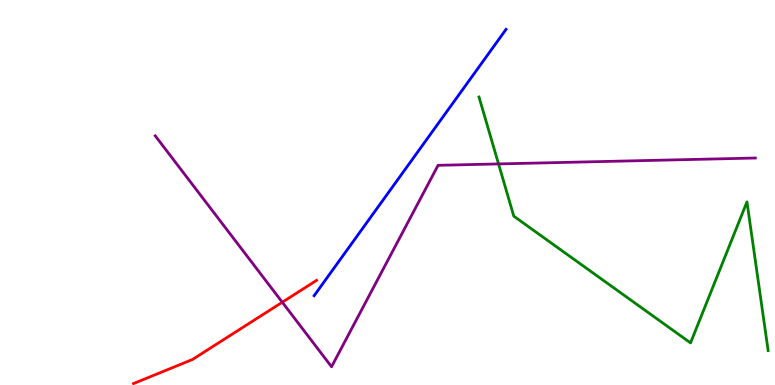[{'lines': ['blue', 'red'], 'intersections': []}, {'lines': ['green', 'red'], 'intersections': []}, {'lines': ['purple', 'red'], 'intersections': [{'x': 3.64, 'y': 2.15}]}, {'lines': ['blue', 'green'], 'intersections': []}, {'lines': ['blue', 'purple'], 'intersections': []}, {'lines': ['green', 'purple'], 'intersections': [{'x': 6.43, 'y': 5.74}]}]